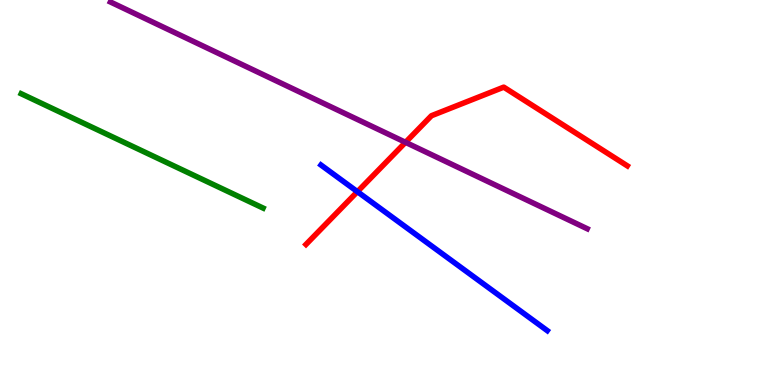[{'lines': ['blue', 'red'], 'intersections': [{'x': 4.61, 'y': 5.02}]}, {'lines': ['green', 'red'], 'intersections': []}, {'lines': ['purple', 'red'], 'intersections': [{'x': 5.23, 'y': 6.3}]}, {'lines': ['blue', 'green'], 'intersections': []}, {'lines': ['blue', 'purple'], 'intersections': []}, {'lines': ['green', 'purple'], 'intersections': []}]